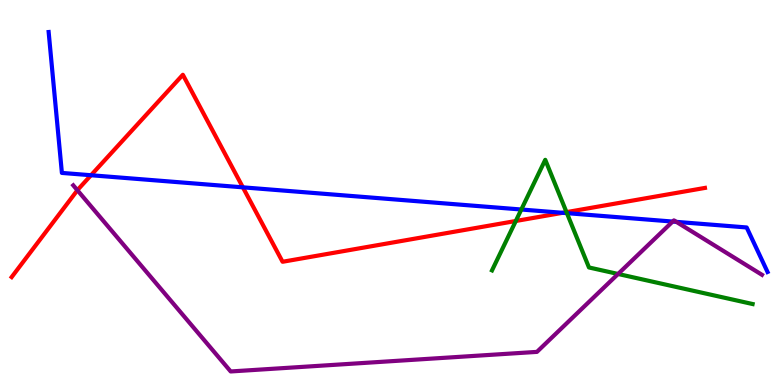[{'lines': ['blue', 'red'], 'intersections': [{'x': 1.17, 'y': 5.45}, {'x': 3.13, 'y': 5.13}, {'x': 7.26, 'y': 4.47}]}, {'lines': ['green', 'red'], 'intersections': [{'x': 6.66, 'y': 4.26}, {'x': 7.31, 'y': 4.49}]}, {'lines': ['purple', 'red'], 'intersections': [{'x': 0.999, 'y': 5.06}]}, {'lines': ['blue', 'green'], 'intersections': [{'x': 6.73, 'y': 4.56}, {'x': 7.31, 'y': 4.46}]}, {'lines': ['blue', 'purple'], 'intersections': [{'x': 8.68, 'y': 4.24}, {'x': 8.73, 'y': 4.24}]}, {'lines': ['green', 'purple'], 'intersections': [{'x': 7.98, 'y': 2.88}]}]